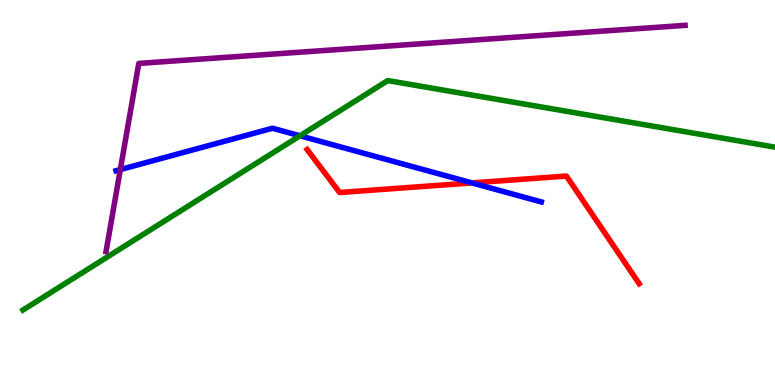[{'lines': ['blue', 'red'], 'intersections': [{'x': 6.09, 'y': 5.25}]}, {'lines': ['green', 'red'], 'intersections': []}, {'lines': ['purple', 'red'], 'intersections': []}, {'lines': ['blue', 'green'], 'intersections': [{'x': 3.87, 'y': 6.47}]}, {'lines': ['blue', 'purple'], 'intersections': [{'x': 1.55, 'y': 5.6}]}, {'lines': ['green', 'purple'], 'intersections': []}]